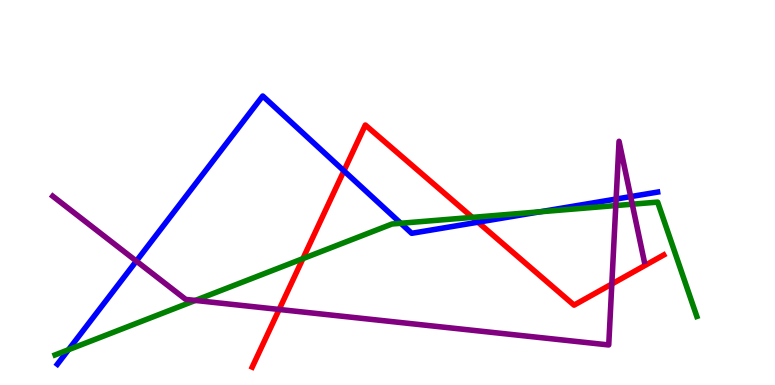[{'lines': ['blue', 'red'], 'intersections': [{'x': 4.44, 'y': 5.56}, {'x': 6.17, 'y': 4.23}]}, {'lines': ['green', 'red'], 'intersections': [{'x': 3.91, 'y': 3.28}, {'x': 6.1, 'y': 4.35}]}, {'lines': ['purple', 'red'], 'intersections': [{'x': 3.6, 'y': 1.96}, {'x': 7.89, 'y': 2.62}]}, {'lines': ['blue', 'green'], 'intersections': [{'x': 0.884, 'y': 0.916}, {'x': 5.17, 'y': 4.2}, {'x': 6.97, 'y': 4.5}]}, {'lines': ['blue', 'purple'], 'intersections': [{'x': 1.76, 'y': 3.22}, {'x': 7.95, 'y': 4.83}, {'x': 8.14, 'y': 4.89}]}, {'lines': ['green', 'purple'], 'intersections': [{'x': 2.52, 'y': 2.2}, {'x': 7.95, 'y': 4.66}, {'x': 8.16, 'y': 4.7}]}]